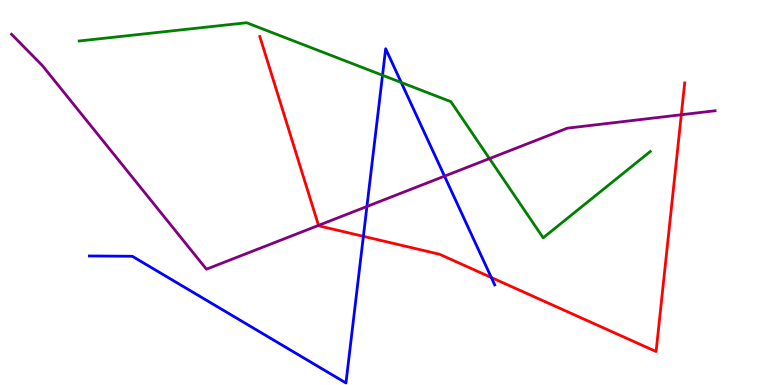[{'lines': ['blue', 'red'], 'intersections': [{'x': 4.69, 'y': 3.86}, {'x': 6.34, 'y': 2.79}]}, {'lines': ['green', 'red'], 'intersections': []}, {'lines': ['purple', 'red'], 'intersections': [{'x': 4.11, 'y': 4.15}, {'x': 8.79, 'y': 7.02}]}, {'lines': ['blue', 'green'], 'intersections': [{'x': 4.94, 'y': 8.05}, {'x': 5.18, 'y': 7.86}]}, {'lines': ['blue', 'purple'], 'intersections': [{'x': 4.73, 'y': 4.64}, {'x': 5.74, 'y': 5.42}]}, {'lines': ['green', 'purple'], 'intersections': [{'x': 6.32, 'y': 5.88}]}]